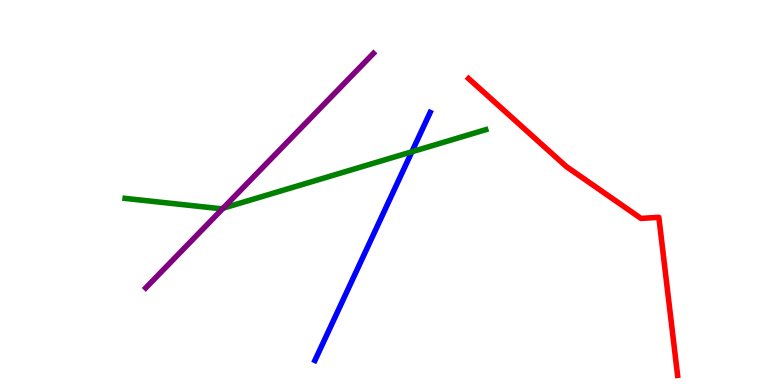[{'lines': ['blue', 'red'], 'intersections': []}, {'lines': ['green', 'red'], 'intersections': []}, {'lines': ['purple', 'red'], 'intersections': []}, {'lines': ['blue', 'green'], 'intersections': [{'x': 5.31, 'y': 6.06}]}, {'lines': ['blue', 'purple'], 'intersections': []}, {'lines': ['green', 'purple'], 'intersections': [{'x': 2.88, 'y': 4.59}]}]